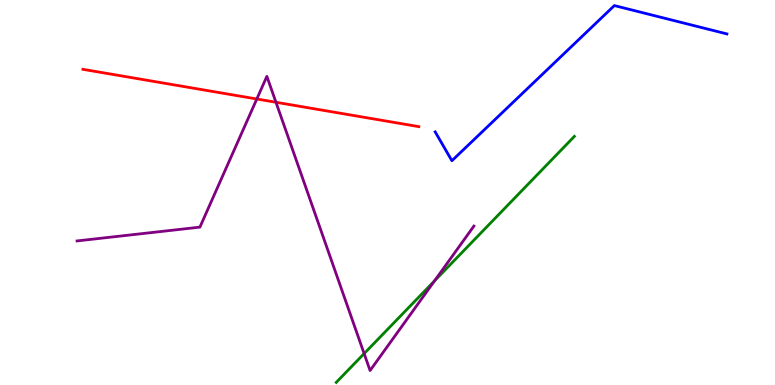[{'lines': ['blue', 'red'], 'intersections': []}, {'lines': ['green', 'red'], 'intersections': []}, {'lines': ['purple', 'red'], 'intersections': [{'x': 3.31, 'y': 7.43}, {'x': 3.56, 'y': 7.34}]}, {'lines': ['blue', 'green'], 'intersections': []}, {'lines': ['blue', 'purple'], 'intersections': []}, {'lines': ['green', 'purple'], 'intersections': [{'x': 4.7, 'y': 0.816}, {'x': 5.61, 'y': 2.71}]}]